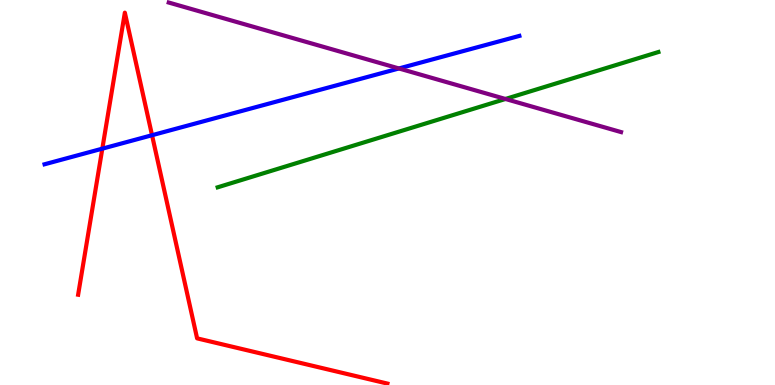[{'lines': ['blue', 'red'], 'intersections': [{'x': 1.32, 'y': 6.14}, {'x': 1.96, 'y': 6.49}]}, {'lines': ['green', 'red'], 'intersections': []}, {'lines': ['purple', 'red'], 'intersections': []}, {'lines': ['blue', 'green'], 'intersections': []}, {'lines': ['blue', 'purple'], 'intersections': [{'x': 5.15, 'y': 8.22}]}, {'lines': ['green', 'purple'], 'intersections': [{'x': 6.52, 'y': 7.43}]}]